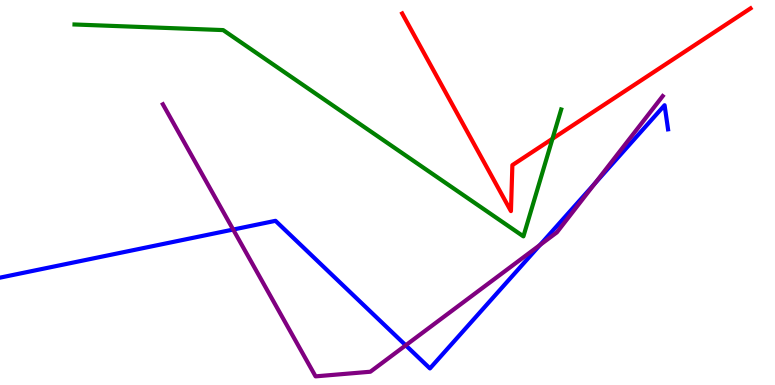[{'lines': ['blue', 'red'], 'intersections': []}, {'lines': ['green', 'red'], 'intersections': [{'x': 7.13, 'y': 6.4}]}, {'lines': ['purple', 'red'], 'intersections': []}, {'lines': ['blue', 'green'], 'intersections': []}, {'lines': ['blue', 'purple'], 'intersections': [{'x': 3.01, 'y': 4.04}, {'x': 5.24, 'y': 1.03}, {'x': 6.97, 'y': 3.64}, {'x': 7.68, 'y': 5.24}]}, {'lines': ['green', 'purple'], 'intersections': []}]